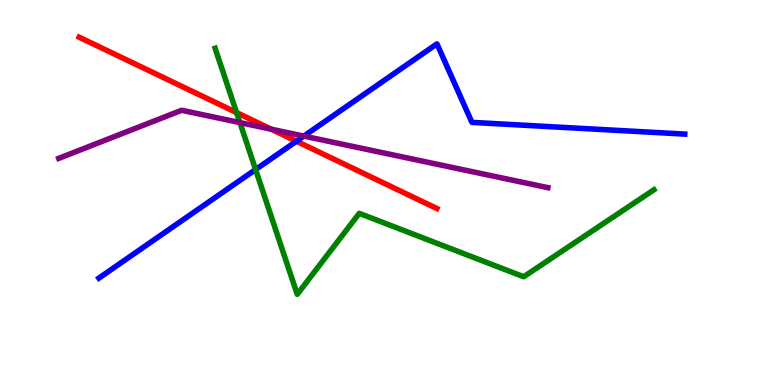[{'lines': ['blue', 'red'], 'intersections': [{'x': 3.82, 'y': 6.33}]}, {'lines': ['green', 'red'], 'intersections': [{'x': 3.05, 'y': 7.08}]}, {'lines': ['purple', 'red'], 'intersections': [{'x': 3.5, 'y': 6.64}]}, {'lines': ['blue', 'green'], 'intersections': [{'x': 3.3, 'y': 5.6}]}, {'lines': ['blue', 'purple'], 'intersections': [{'x': 3.92, 'y': 6.47}]}, {'lines': ['green', 'purple'], 'intersections': [{'x': 3.1, 'y': 6.82}]}]